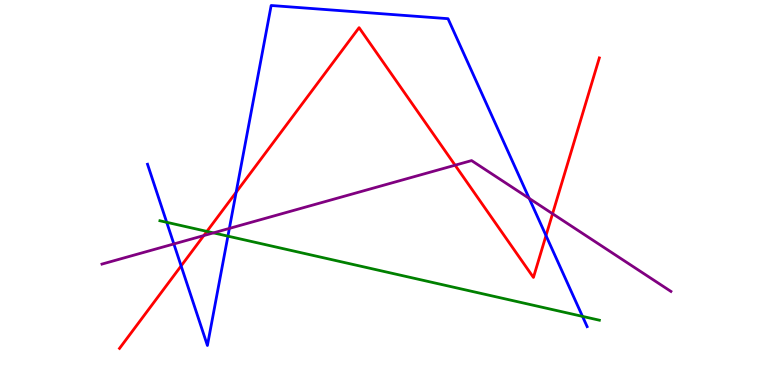[{'lines': ['blue', 'red'], 'intersections': [{'x': 2.34, 'y': 3.09}, {'x': 3.05, 'y': 5.01}, {'x': 7.05, 'y': 3.88}]}, {'lines': ['green', 'red'], 'intersections': [{'x': 2.67, 'y': 3.99}]}, {'lines': ['purple', 'red'], 'intersections': [{'x': 2.63, 'y': 3.88}, {'x': 5.87, 'y': 5.71}, {'x': 7.13, 'y': 4.45}]}, {'lines': ['blue', 'green'], 'intersections': [{'x': 2.15, 'y': 4.23}, {'x': 2.94, 'y': 3.87}, {'x': 7.52, 'y': 1.78}]}, {'lines': ['blue', 'purple'], 'intersections': [{'x': 2.24, 'y': 3.66}, {'x': 2.96, 'y': 4.07}, {'x': 6.83, 'y': 4.85}]}, {'lines': ['green', 'purple'], 'intersections': [{'x': 2.75, 'y': 3.95}]}]